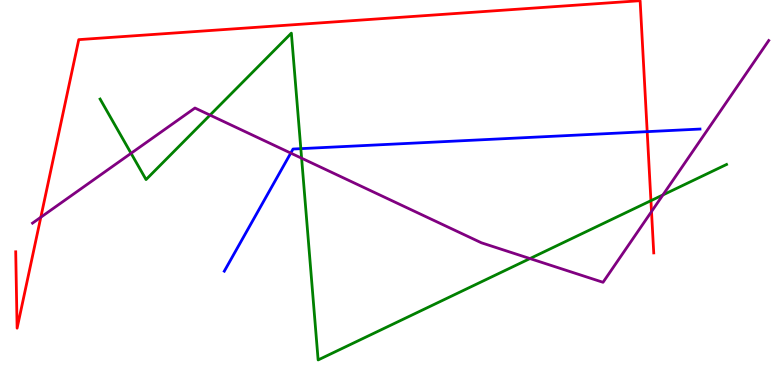[{'lines': ['blue', 'red'], 'intersections': [{'x': 8.35, 'y': 6.58}]}, {'lines': ['green', 'red'], 'intersections': [{'x': 8.4, 'y': 4.79}]}, {'lines': ['purple', 'red'], 'intersections': [{'x': 0.527, 'y': 4.36}, {'x': 8.41, 'y': 4.5}]}, {'lines': ['blue', 'green'], 'intersections': [{'x': 3.88, 'y': 6.14}]}, {'lines': ['blue', 'purple'], 'intersections': [{'x': 3.75, 'y': 6.02}]}, {'lines': ['green', 'purple'], 'intersections': [{'x': 1.69, 'y': 6.02}, {'x': 2.71, 'y': 7.01}, {'x': 3.89, 'y': 5.89}, {'x': 6.84, 'y': 3.28}, {'x': 8.55, 'y': 4.94}]}]